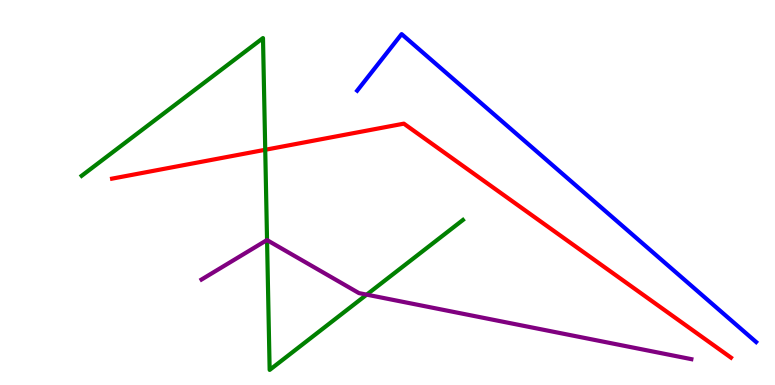[{'lines': ['blue', 'red'], 'intersections': []}, {'lines': ['green', 'red'], 'intersections': [{'x': 3.42, 'y': 6.11}]}, {'lines': ['purple', 'red'], 'intersections': []}, {'lines': ['blue', 'green'], 'intersections': []}, {'lines': ['blue', 'purple'], 'intersections': []}, {'lines': ['green', 'purple'], 'intersections': [{'x': 3.45, 'y': 3.76}, {'x': 4.73, 'y': 2.35}]}]